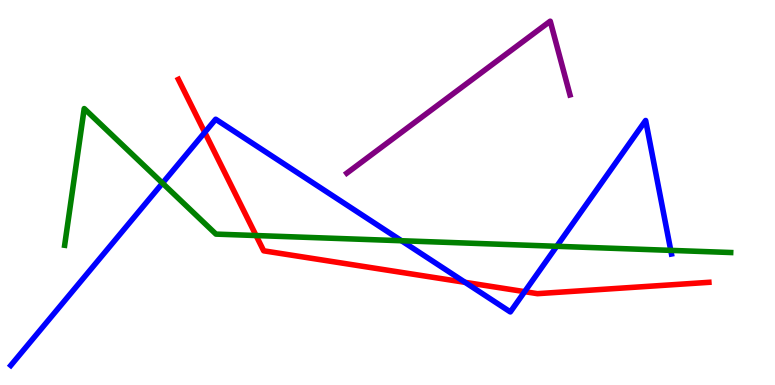[{'lines': ['blue', 'red'], 'intersections': [{'x': 2.64, 'y': 6.56}, {'x': 6.0, 'y': 2.67}, {'x': 6.77, 'y': 2.42}]}, {'lines': ['green', 'red'], 'intersections': [{'x': 3.3, 'y': 3.88}]}, {'lines': ['purple', 'red'], 'intersections': []}, {'lines': ['blue', 'green'], 'intersections': [{'x': 2.1, 'y': 5.24}, {'x': 5.18, 'y': 3.75}, {'x': 7.18, 'y': 3.6}, {'x': 8.65, 'y': 3.5}]}, {'lines': ['blue', 'purple'], 'intersections': []}, {'lines': ['green', 'purple'], 'intersections': []}]